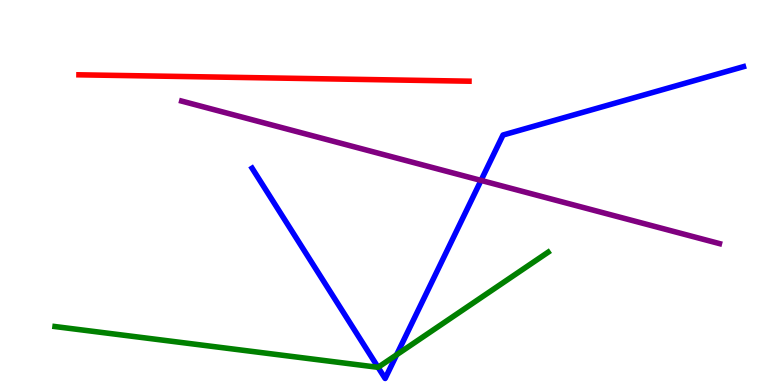[{'lines': ['blue', 'red'], 'intersections': []}, {'lines': ['green', 'red'], 'intersections': []}, {'lines': ['purple', 'red'], 'intersections': []}, {'lines': ['blue', 'green'], 'intersections': [{'x': 4.88, 'y': 0.459}, {'x': 5.12, 'y': 0.785}]}, {'lines': ['blue', 'purple'], 'intersections': [{'x': 6.21, 'y': 5.31}]}, {'lines': ['green', 'purple'], 'intersections': []}]